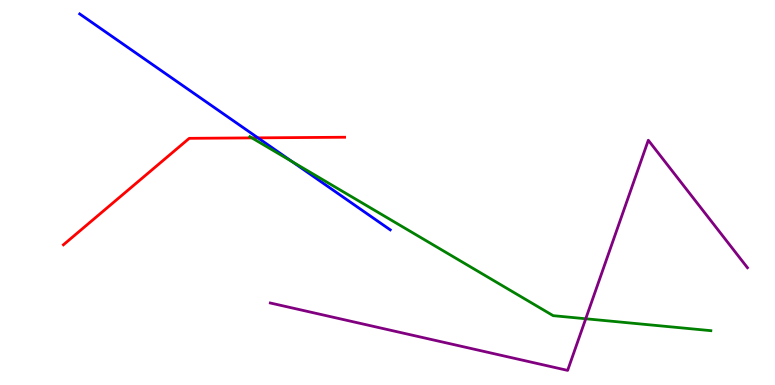[{'lines': ['blue', 'red'], 'intersections': [{'x': 3.33, 'y': 6.42}]}, {'lines': ['green', 'red'], 'intersections': [{'x': 3.25, 'y': 6.42}]}, {'lines': ['purple', 'red'], 'intersections': []}, {'lines': ['blue', 'green'], 'intersections': [{'x': 3.77, 'y': 5.8}]}, {'lines': ['blue', 'purple'], 'intersections': []}, {'lines': ['green', 'purple'], 'intersections': [{'x': 7.56, 'y': 1.72}]}]